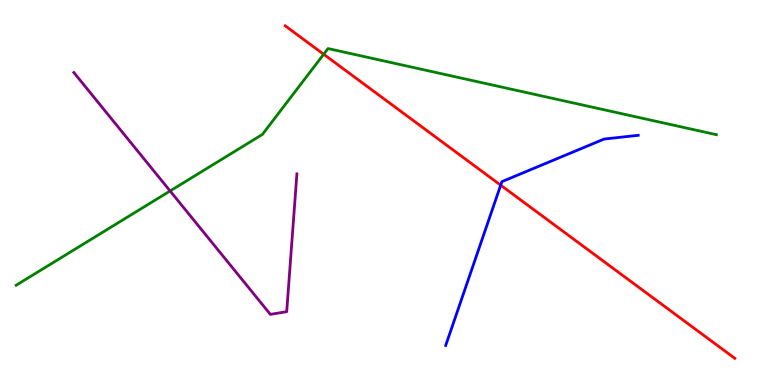[{'lines': ['blue', 'red'], 'intersections': [{'x': 6.46, 'y': 5.19}]}, {'lines': ['green', 'red'], 'intersections': [{'x': 4.18, 'y': 8.59}]}, {'lines': ['purple', 'red'], 'intersections': []}, {'lines': ['blue', 'green'], 'intersections': []}, {'lines': ['blue', 'purple'], 'intersections': []}, {'lines': ['green', 'purple'], 'intersections': [{'x': 2.19, 'y': 5.04}]}]